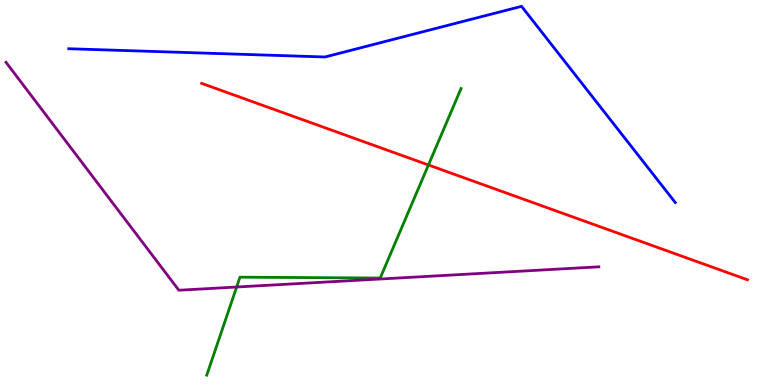[{'lines': ['blue', 'red'], 'intersections': []}, {'lines': ['green', 'red'], 'intersections': [{'x': 5.53, 'y': 5.71}]}, {'lines': ['purple', 'red'], 'intersections': []}, {'lines': ['blue', 'green'], 'intersections': []}, {'lines': ['blue', 'purple'], 'intersections': []}, {'lines': ['green', 'purple'], 'intersections': [{'x': 3.05, 'y': 2.55}]}]